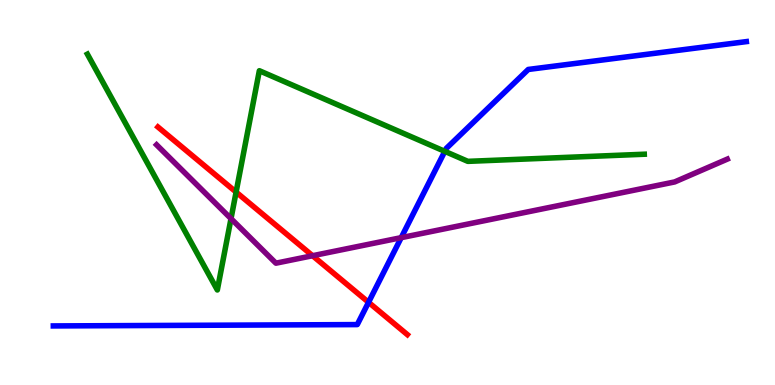[{'lines': ['blue', 'red'], 'intersections': [{'x': 4.76, 'y': 2.15}]}, {'lines': ['green', 'red'], 'intersections': [{'x': 3.05, 'y': 5.01}]}, {'lines': ['purple', 'red'], 'intersections': [{'x': 4.03, 'y': 3.36}]}, {'lines': ['blue', 'green'], 'intersections': [{'x': 5.74, 'y': 6.07}]}, {'lines': ['blue', 'purple'], 'intersections': [{'x': 5.18, 'y': 3.83}]}, {'lines': ['green', 'purple'], 'intersections': [{'x': 2.98, 'y': 4.32}]}]